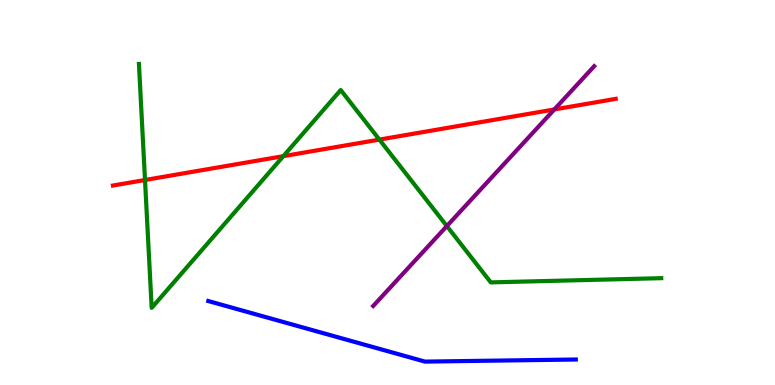[{'lines': ['blue', 'red'], 'intersections': []}, {'lines': ['green', 'red'], 'intersections': [{'x': 1.87, 'y': 5.32}, {'x': 3.66, 'y': 5.94}, {'x': 4.9, 'y': 6.37}]}, {'lines': ['purple', 'red'], 'intersections': [{'x': 7.15, 'y': 7.16}]}, {'lines': ['blue', 'green'], 'intersections': []}, {'lines': ['blue', 'purple'], 'intersections': []}, {'lines': ['green', 'purple'], 'intersections': [{'x': 5.77, 'y': 4.13}]}]